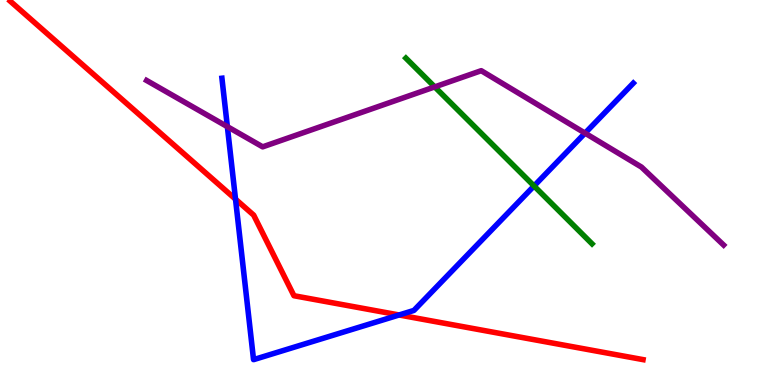[{'lines': ['blue', 'red'], 'intersections': [{'x': 3.04, 'y': 4.83}, {'x': 5.15, 'y': 1.82}]}, {'lines': ['green', 'red'], 'intersections': []}, {'lines': ['purple', 'red'], 'intersections': []}, {'lines': ['blue', 'green'], 'intersections': [{'x': 6.89, 'y': 5.17}]}, {'lines': ['blue', 'purple'], 'intersections': [{'x': 2.93, 'y': 6.71}, {'x': 7.55, 'y': 6.54}]}, {'lines': ['green', 'purple'], 'intersections': [{'x': 5.61, 'y': 7.74}]}]